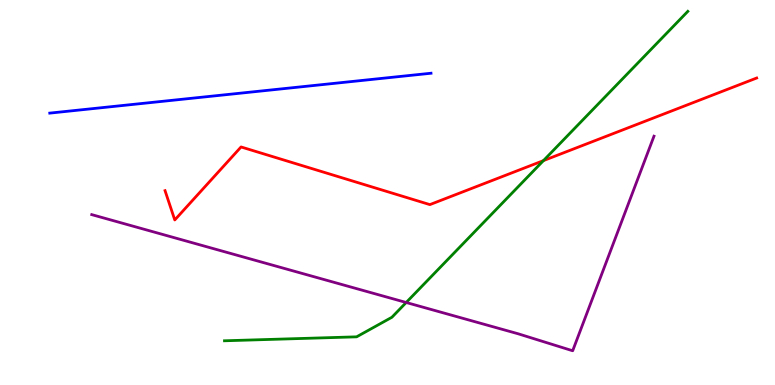[{'lines': ['blue', 'red'], 'intersections': []}, {'lines': ['green', 'red'], 'intersections': [{'x': 7.01, 'y': 5.83}]}, {'lines': ['purple', 'red'], 'intersections': []}, {'lines': ['blue', 'green'], 'intersections': []}, {'lines': ['blue', 'purple'], 'intersections': []}, {'lines': ['green', 'purple'], 'intersections': [{'x': 5.24, 'y': 2.14}]}]